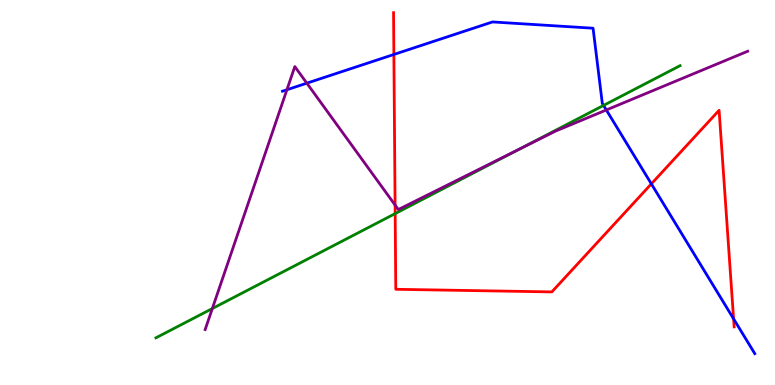[{'lines': ['blue', 'red'], 'intersections': [{'x': 5.08, 'y': 8.59}, {'x': 8.4, 'y': 5.22}, {'x': 9.47, 'y': 1.72}]}, {'lines': ['green', 'red'], 'intersections': [{'x': 5.1, 'y': 4.45}]}, {'lines': ['purple', 'red'], 'intersections': [{'x': 5.1, 'y': 4.67}]}, {'lines': ['blue', 'green'], 'intersections': [{'x': 7.79, 'y': 7.26}]}, {'lines': ['blue', 'purple'], 'intersections': [{'x': 3.7, 'y': 7.67}, {'x': 3.96, 'y': 7.84}, {'x': 7.82, 'y': 7.14}]}, {'lines': ['green', 'purple'], 'intersections': [{'x': 2.74, 'y': 1.99}, {'x': 6.69, 'y': 6.11}]}]